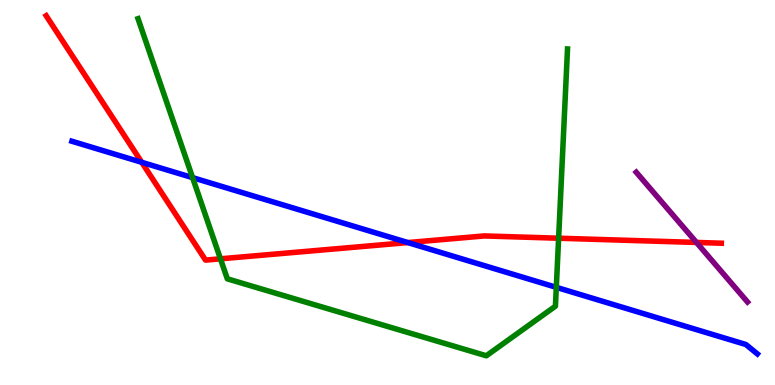[{'lines': ['blue', 'red'], 'intersections': [{'x': 1.83, 'y': 5.78}, {'x': 5.26, 'y': 3.7}]}, {'lines': ['green', 'red'], 'intersections': [{'x': 2.84, 'y': 3.28}, {'x': 7.21, 'y': 3.81}]}, {'lines': ['purple', 'red'], 'intersections': [{'x': 8.99, 'y': 3.7}]}, {'lines': ['blue', 'green'], 'intersections': [{'x': 2.49, 'y': 5.39}, {'x': 7.18, 'y': 2.54}]}, {'lines': ['blue', 'purple'], 'intersections': []}, {'lines': ['green', 'purple'], 'intersections': []}]